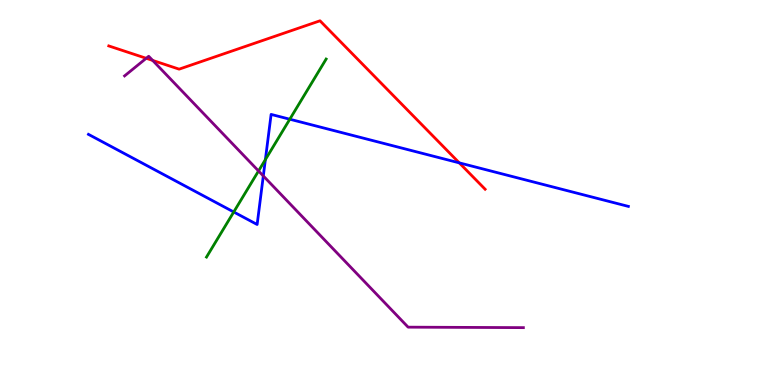[{'lines': ['blue', 'red'], 'intersections': [{'x': 5.93, 'y': 5.77}]}, {'lines': ['green', 'red'], 'intersections': []}, {'lines': ['purple', 'red'], 'intersections': [{'x': 1.89, 'y': 8.49}, {'x': 1.97, 'y': 8.43}]}, {'lines': ['blue', 'green'], 'intersections': [{'x': 3.02, 'y': 4.49}, {'x': 3.42, 'y': 5.85}, {'x': 3.74, 'y': 6.9}]}, {'lines': ['blue', 'purple'], 'intersections': [{'x': 3.4, 'y': 5.43}]}, {'lines': ['green', 'purple'], 'intersections': [{'x': 3.34, 'y': 5.56}]}]